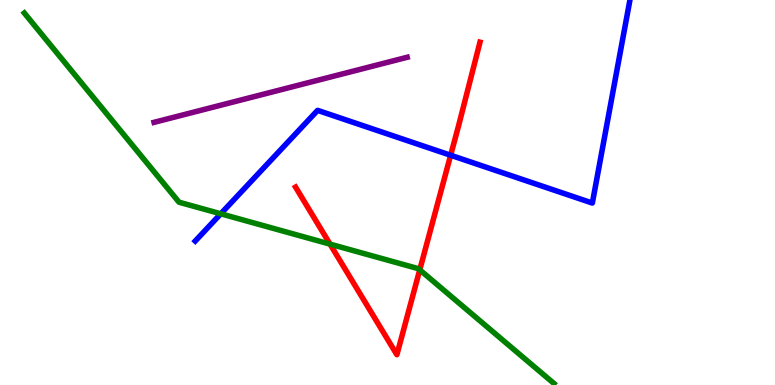[{'lines': ['blue', 'red'], 'intersections': [{'x': 5.81, 'y': 5.97}]}, {'lines': ['green', 'red'], 'intersections': [{'x': 4.26, 'y': 3.66}, {'x': 5.42, 'y': 2.99}]}, {'lines': ['purple', 'red'], 'intersections': []}, {'lines': ['blue', 'green'], 'intersections': [{'x': 2.85, 'y': 4.45}]}, {'lines': ['blue', 'purple'], 'intersections': []}, {'lines': ['green', 'purple'], 'intersections': []}]